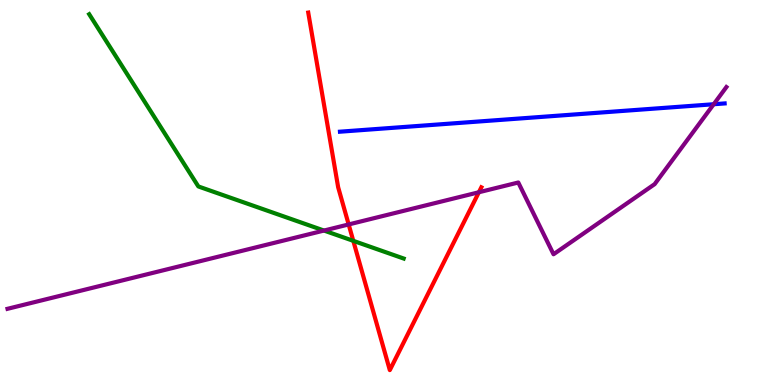[{'lines': ['blue', 'red'], 'intersections': []}, {'lines': ['green', 'red'], 'intersections': [{'x': 4.56, 'y': 3.74}]}, {'lines': ['purple', 'red'], 'intersections': [{'x': 4.5, 'y': 4.17}, {'x': 6.18, 'y': 5.01}]}, {'lines': ['blue', 'green'], 'intersections': []}, {'lines': ['blue', 'purple'], 'intersections': [{'x': 9.21, 'y': 7.29}]}, {'lines': ['green', 'purple'], 'intersections': [{'x': 4.18, 'y': 4.01}]}]